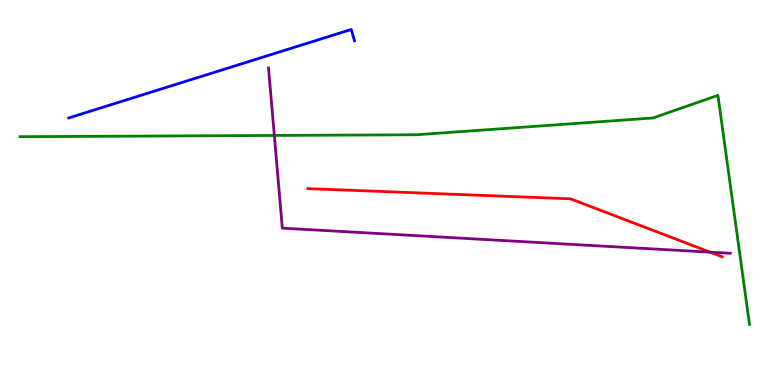[{'lines': ['blue', 'red'], 'intersections': []}, {'lines': ['green', 'red'], 'intersections': []}, {'lines': ['purple', 'red'], 'intersections': [{'x': 9.16, 'y': 3.45}]}, {'lines': ['blue', 'green'], 'intersections': []}, {'lines': ['blue', 'purple'], 'intersections': []}, {'lines': ['green', 'purple'], 'intersections': [{'x': 3.54, 'y': 6.48}]}]